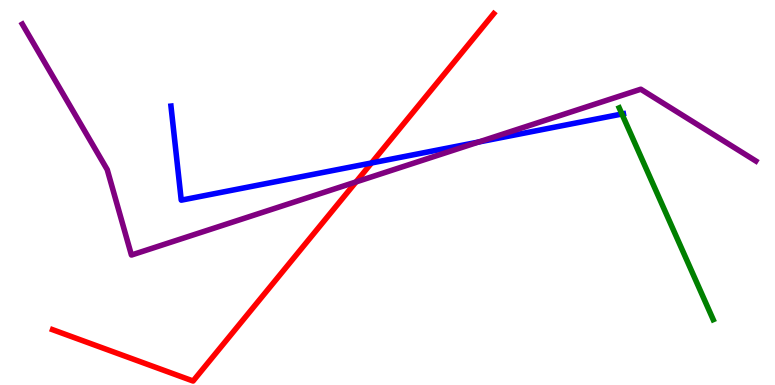[{'lines': ['blue', 'red'], 'intersections': [{'x': 4.79, 'y': 5.77}]}, {'lines': ['green', 'red'], 'intersections': []}, {'lines': ['purple', 'red'], 'intersections': [{'x': 4.59, 'y': 5.27}]}, {'lines': ['blue', 'green'], 'intersections': [{'x': 8.02, 'y': 7.04}]}, {'lines': ['blue', 'purple'], 'intersections': [{'x': 6.17, 'y': 6.31}]}, {'lines': ['green', 'purple'], 'intersections': []}]